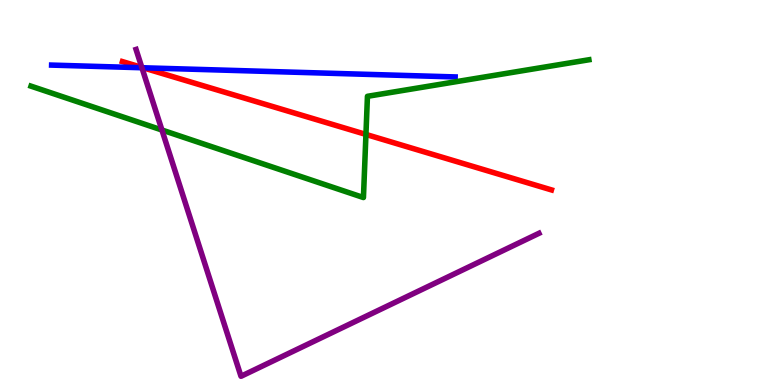[{'lines': ['blue', 'red'], 'intersections': [{'x': 1.85, 'y': 8.24}]}, {'lines': ['green', 'red'], 'intersections': [{'x': 4.72, 'y': 6.51}]}, {'lines': ['purple', 'red'], 'intersections': [{'x': 1.83, 'y': 8.25}]}, {'lines': ['blue', 'green'], 'intersections': []}, {'lines': ['blue', 'purple'], 'intersections': [{'x': 1.83, 'y': 8.24}]}, {'lines': ['green', 'purple'], 'intersections': [{'x': 2.09, 'y': 6.62}]}]